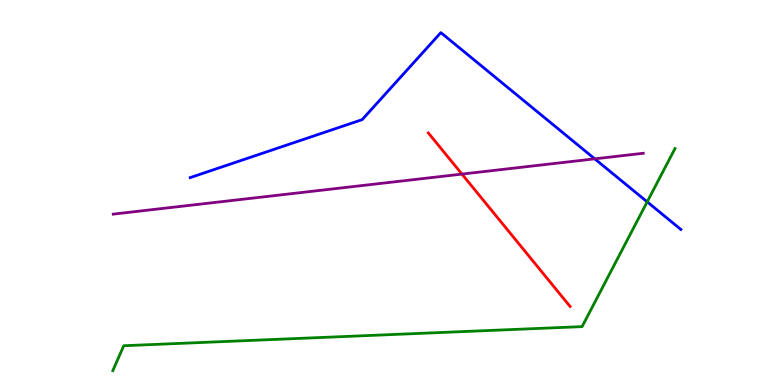[{'lines': ['blue', 'red'], 'intersections': []}, {'lines': ['green', 'red'], 'intersections': []}, {'lines': ['purple', 'red'], 'intersections': [{'x': 5.96, 'y': 5.48}]}, {'lines': ['blue', 'green'], 'intersections': [{'x': 8.35, 'y': 4.76}]}, {'lines': ['blue', 'purple'], 'intersections': [{'x': 7.67, 'y': 5.87}]}, {'lines': ['green', 'purple'], 'intersections': []}]